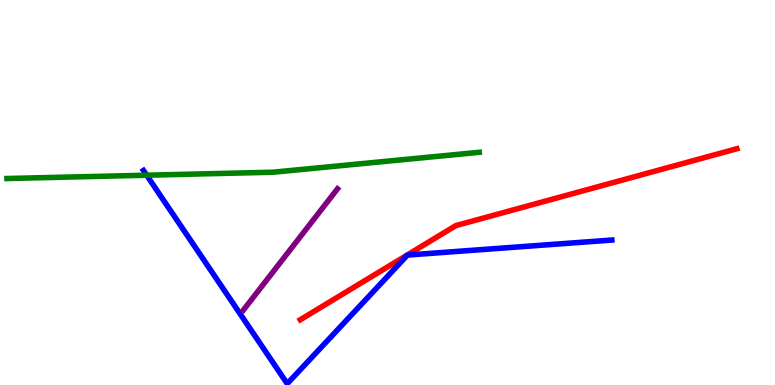[{'lines': ['blue', 'red'], 'intersections': []}, {'lines': ['green', 'red'], 'intersections': []}, {'lines': ['purple', 'red'], 'intersections': []}, {'lines': ['blue', 'green'], 'intersections': [{'x': 1.89, 'y': 5.45}]}, {'lines': ['blue', 'purple'], 'intersections': []}, {'lines': ['green', 'purple'], 'intersections': []}]